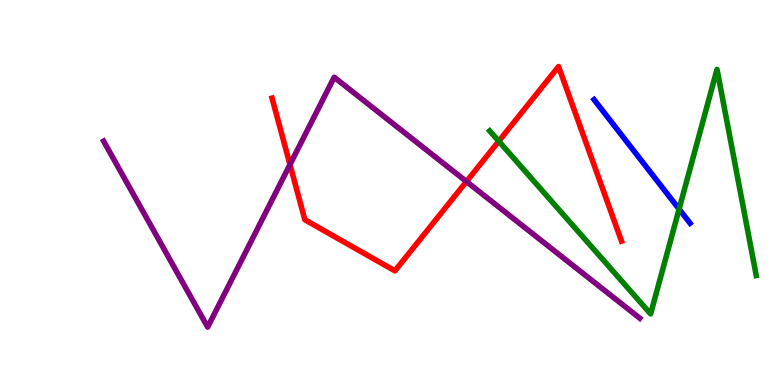[{'lines': ['blue', 'red'], 'intersections': []}, {'lines': ['green', 'red'], 'intersections': [{'x': 6.44, 'y': 6.33}]}, {'lines': ['purple', 'red'], 'intersections': [{'x': 3.74, 'y': 5.73}, {'x': 6.02, 'y': 5.28}]}, {'lines': ['blue', 'green'], 'intersections': [{'x': 8.76, 'y': 4.57}]}, {'lines': ['blue', 'purple'], 'intersections': []}, {'lines': ['green', 'purple'], 'intersections': []}]